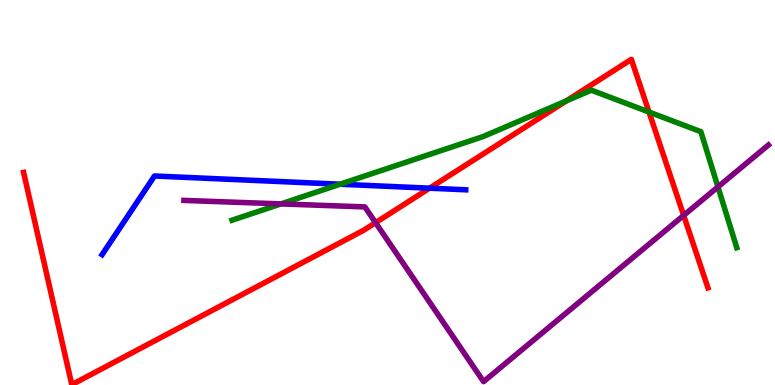[{'lines': ['blue', 'red'], 'intersections': [{'x': 5.54, 'y': 5.11}]}, {'lines': ['green', 'red'], 'intersections': [{'x': 7.31, 'y': 7.38}, {'x': 8.37, 'y': 7.09}]}, {'lines': ['purple', 'red'], 'intersections': [{'x': 4.85, 'y': 4.22}, {'x': 8.82, 'y': 4.41}]}, {'lines': ['blue', 'green'], 'intersections': [{'x': 4.39, 'y': 5.22}]}, {'lines': ['blue', 'purple'], 'intersections': []}, {'lines': ['green', 'purple'], 'intersections': [{'x': 3.63, 'y': 4.7}, {'x': 9.26, 'y': 5.15}]}]